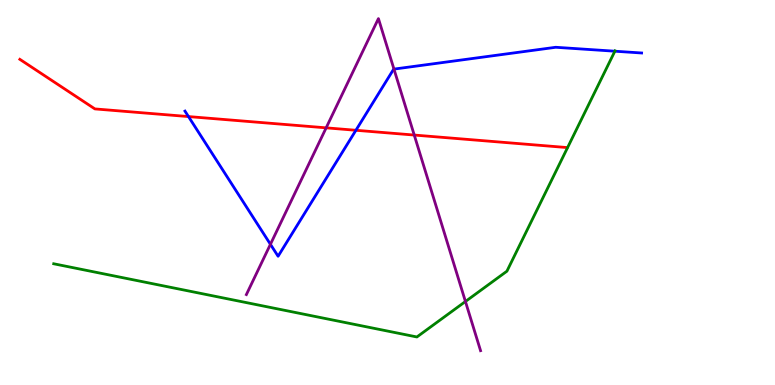[{'lines': ['blue', 'red'], 'intersections': [{'x': 2.43, 'y': 6.97}, {'x': 4.59, 'y': 6.62}]}, {'lines': ['green', 'red'], 'intersections': []}, {'lines': ['purple', 'red'], 'intersections': [{'x': 4.21, 'y': 6.68}, {'x': 5.35, 'y': 6.49}]}, {'lines': ['blue', 'green'], 'intersections': [{'x': 7.93, 'y': 8.67}]}, {'lines': ['blue', 'purple'], 'intersections': [{'x': 3.49, 'y': 3.65}, {'x': 5.08, 'y': 8.21}]}, {'lines': ['green', 'purple'], 'intersections': [{'x': 6.01, 'y': 2.17}]}]